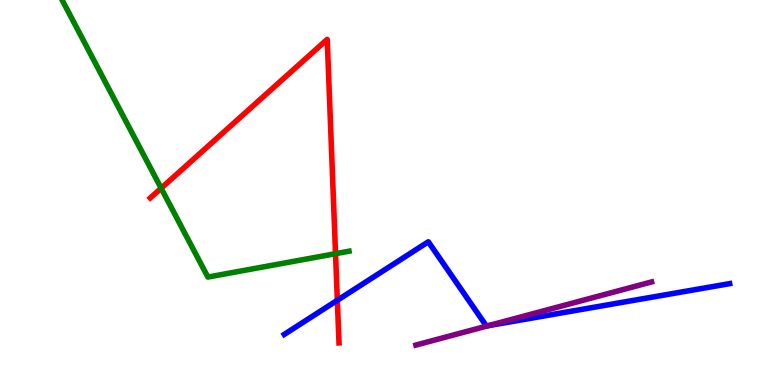[{'lines': ['blue', 'red'], 'intersections': [{'x': 4.35, 'y': 2.2}]}, {'lines': ['green', 'red'], 'intersections': [{'x': 2.08, 'y': 5.11}, {'x': 4.33, 'y': 3.41}]}, {'lines': ['purple', 'red'], 'intersections': []}, {'lines': ['blue', 'green'], 'intersections': []}, {'lines': ['blue', 'purple'], 'intersections': [{'x': 6.3, 'y': 1.54}]}, {'lines': ['green', 'purple'], 'intersections': []}]